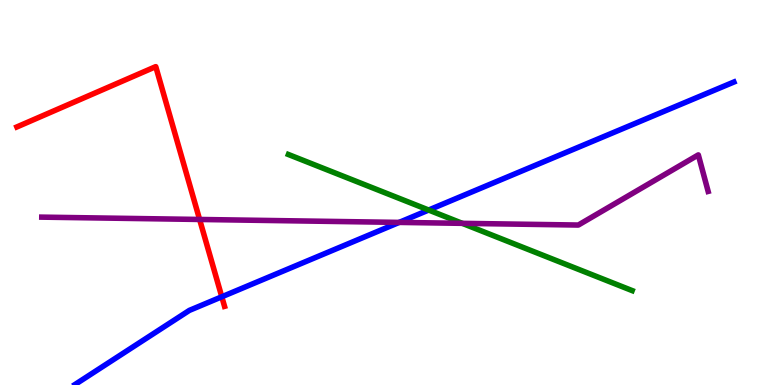[{'lines': ['blue', 'red'], 'intersections': [{'x': 2.86, 'y': 2.29}]}, {'lines': ['green', 'red'], 'intersections': []}, {'lines': ['purple', 'red'], 'intersections': [{'x': 2.58, 'y': 4.3}]}, {'lines': ['blue', 'green'], 'intersections': [{'x': 5.53, 'y': 4.54}]}, {'lines': ['blue', 'purple'], 'intersections': [{'x': 5.15, 'y': 4.22}]}, {'lines': ['green', 'purple'], 'intersections': [{'x': 5.96, 'y': 4.2}]}]